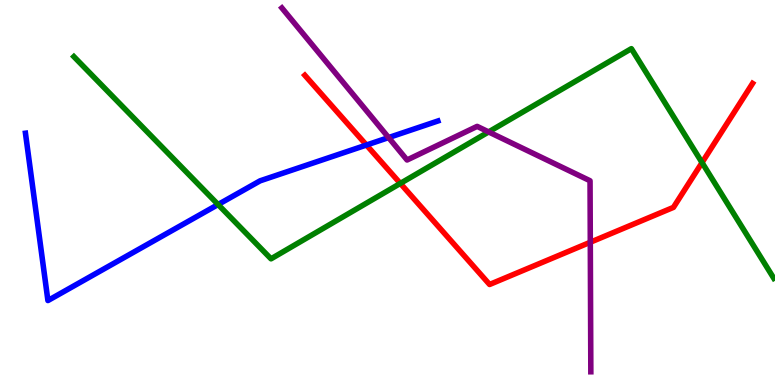[{'lines': ['blue', 'red'], 'intersections': [{'x': 4.73, 'y': 6.23}]}, {'lines': ['green', 'red'], 'intersections': [{'x': 5.17, 'y': 5.24}, {'x': 9.06, 'y': 5.78}]}, {'lines': ['purple', 'red'], 'intersections': [{'x': 7.62, 'y': 3.71}]}, {'lines': ['blue', 'green'], 'intersections': [{'x': 2.81, 'y': 4.69}]}, {'lines': ['blue', 'purple'], 'intersections': [{'x': 5.01, 'y': 6.43}]}, {'lines': ['green', 'purple'], 'intersections': [{'x': 6.3, 'y': 6.57}]}]